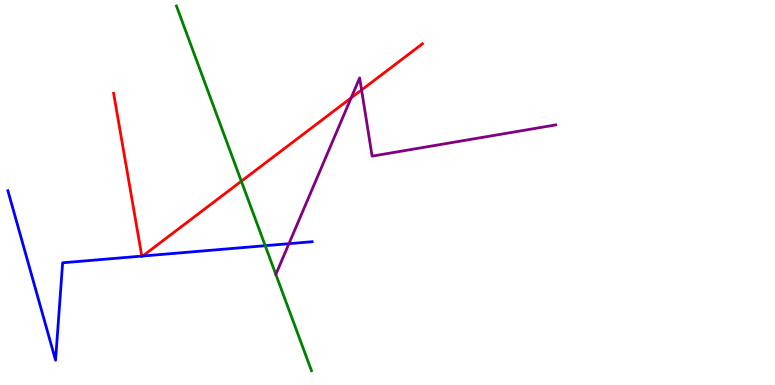[{'lines': ['blue', 'red'], 'intersections': [{'x': 1.83, 'y': 3.35}, {'x': 1.84, 'y': 3.35}]}, {'lines': ['green', 'red'], 'intersections': [{'x': 3.11, 'y': 5.29}]}, {'lines': ['purple', 'red'], 'intersections': [{'x': 4.53, 'y': 7.46}, {'x': 4.67, 'y': 7.66}]}, {'lines': ['blue', 'green'], 'intersections': [{'x': 3.42, 'y': 3.62}]}, {'lines': ['blue', 'purple'], 'intersections': [{'x': 3.73, 'y': 3.67}]}, {'lines': ['green', 'purple'], 'intersections': []}]